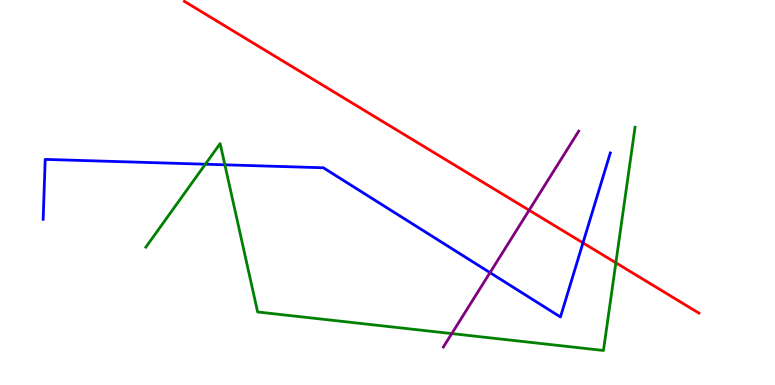[{'lines': ['blue', 'red'], 'intersections': [{'x': 7.52, 'y': 3.69}]}, {'lines': ['green', 'red'], 'intersections': [{'x': 7.95, 'y': 3.17}]}, {'lines': ['purple', 'red'], 'intersections': [{'x': 6.83, 'y': 4.54}]}, {'lines': ['blue', 'green'], 'intersections': [{'x': 2.65, 'y': 5.73}, {'x': 2.9, 'y': 5.72}]}, {'lines': ['blue', 'purple'], 'intersections': [{'x': 6.32, 'y': 2.92}]}, {'lines': ['green', 'purple'], 'intersections': [{'x': 5.83, 'y': 1.34}]}]